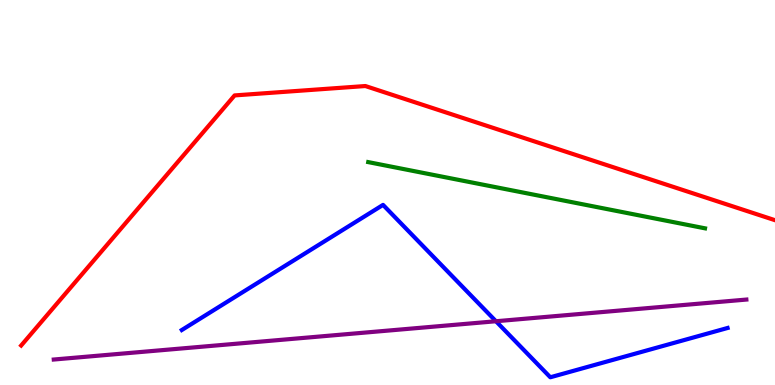[{'lines': ['blue', 'red'], 'intersections': []}, {'lines': ['green', 'red'], 'intersections': []}, {'lines': ['purple', 'red'], 'intersections': []}, {'lines': ['blue', 'green'], 'intersections': []}, {'lines': ['blue', 'purple'], 'intersections': [{'x': 6.4, 'y': 1.66}]}, {'lines': ['green', 'purple'], 'intersections': []}]